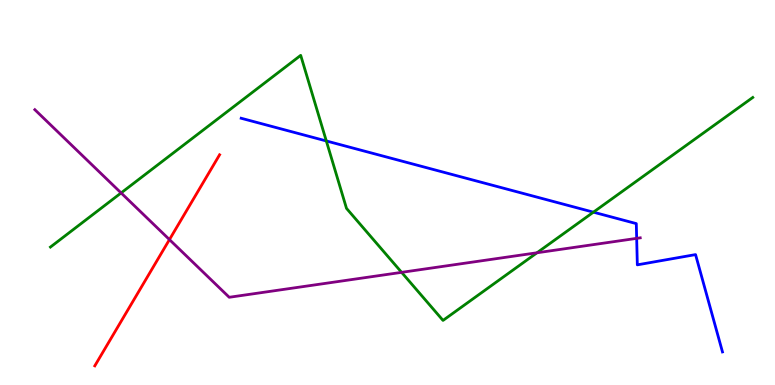[{'lines': ['blue', 'red'], 'intersections': []}, {'lines': ['green', 'red'], 'intersections': []}, {'lines': ['purple', 'red'], 'intersections': [{'x': 2.19, 'y': 3.78}]}, {'lines': ['blue', 'green'], 'intersections': [{'x': 4.21, 'y': 6.34}, {'x': 7.66, 'y': 4.49}]}, {'lines': ['blue', 'purple'], 'intersections': [{'x': 8.22, 'y': 3.81}]}, {'lines': ['green', 'purple'], 'intersections': [{'x': 1.56, 'y': 4.99}, {'x': 5.18, 'y': 2.93}, {'x': 6.93, 'y': 3.43}]}]